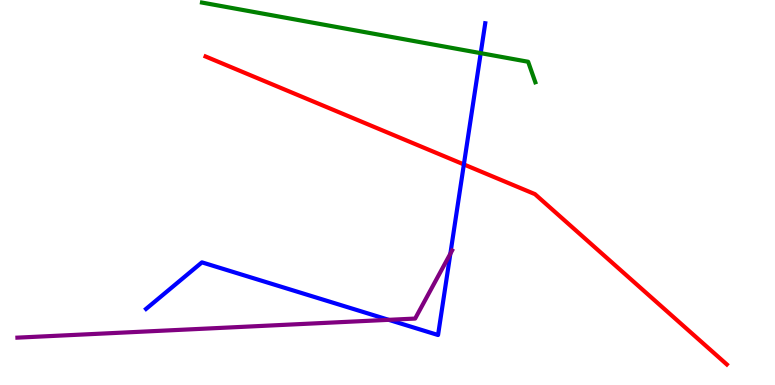[{'lines': ['blue', 'red'], 'intersections': [{'x': 5.99, 'y': 5.73}]}, {'lines': ['green', 'red'], 'intersections': []}, {'lines': ['purple', 'red'], 'intersections': []}, {'lines': ['blue', 'green'], 'intersections': [{'x': 6.2, 'y': 8.62}]}, {'lines': ['blue', 'purple'], 'intersections': [{'x': 5.02, 'y': 1.69}, {'x': 5.81, 'y': 3.41}]}, {'lines': ['green', 'purple'], 'intersections': []}]